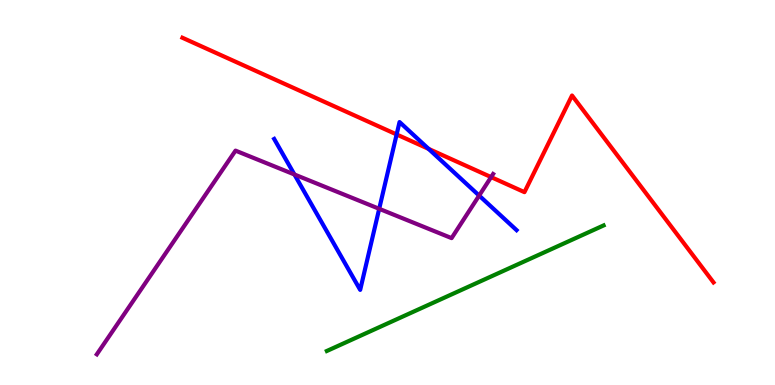[{'lines': ['blue', 'red'], 'intersections': [{'x': 5.12, 'y': 6.51}, {'x': 5.53, 'y': 6.13}]}, {'lines': ['green', 'red'], 'intersections': []}, {'lines': ['purple', 'red'], 'intersections': [{'x': 6.34, 'y': 5.4}]}, {'lines': ['blue', 'green'], 'intersections': []}, {'lines': ['blue', 'purple'], 'intersections': [{'x': 3.8, 'y': 5.47}, {'x': 4.89, 'y': 4.58}, {'x': 6.18, 'y': 4.92}]}, {'lines': ['green', 'purple'], 'intersections': []}]